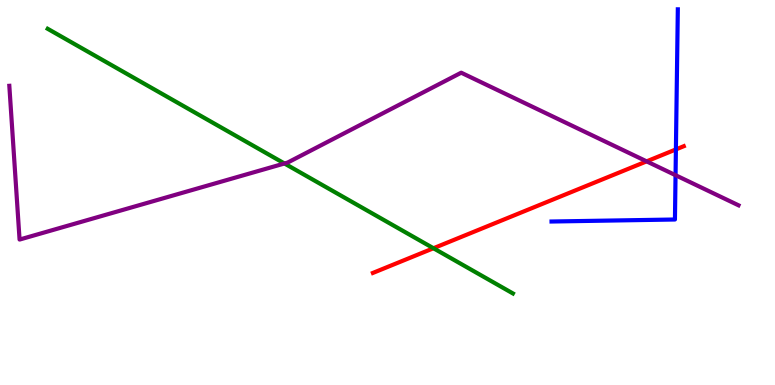[{'lines': ['blue', 'red'], 'intersections': [{'x': 8.72, 'y': 6.12}]}, {'lines': ['green', 'red'], 'intersections': [{'x': 5.59, 'y': 3.55}]}, {'lines': ['purple', 'red'], 'intersections': [{'x': 8.34, 'y': 5.81}]}, {'lines': ['blue', 'green'], 'intersections': []}, {'lines': ['blue', 'purple'], 'intersections': [{'x': 8.72, 'y': 5.45}]}, {'lines': ['green', 'purple'], 'intersections': [{'x': 3.67, 'y': 5.75}]}]